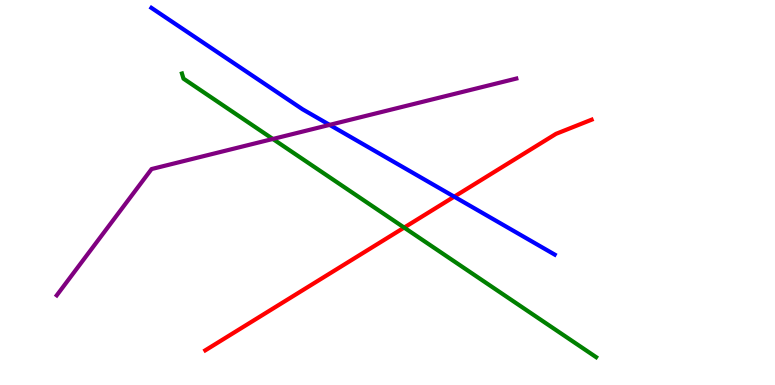[{'lines': ['blue', 'red'], 'intersections': [{'x': 5.86, 'y': 4.89}]}, {'lines': ['green', 'red'], 'intersections': [{'x': 5.21, 'y': 4.09}]}, {'lines': ['purple', 'red'], 'intersections': []}, {'lines': ['blue', 'green'], 'intersections': []}, {'lines': ['blue', 'purple'], 'intersections': [{'x': 4.25, 'y': 6.76}]}, {'lines': ['green', 'purple'], 'intersections': [{'x': 3.52, 'y': 6.39}]}]